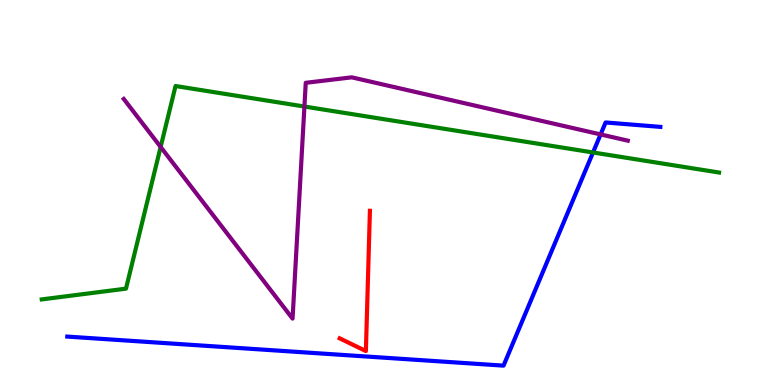[{'lines': ['blue', 'red'], 'intersections': []}, {'lines': ['green', 'red'], 'intersections': []}, {'lines': ['purple', 'red'], 'intersections': []}, {'lines': ['blue', 'green'], 'intersections': [{'x': 7.65, 'y': 6.04}]}, {'lines': ['blue', 'purple'], 'intersections': [{'x': 7.75, 'y': 6.51}]}, {'lines': ['green', 'purple'], 'intersections': [{'x': 2.07, 'y': 6.18}, {'x': 3.93, 'y': 7.23}]}]